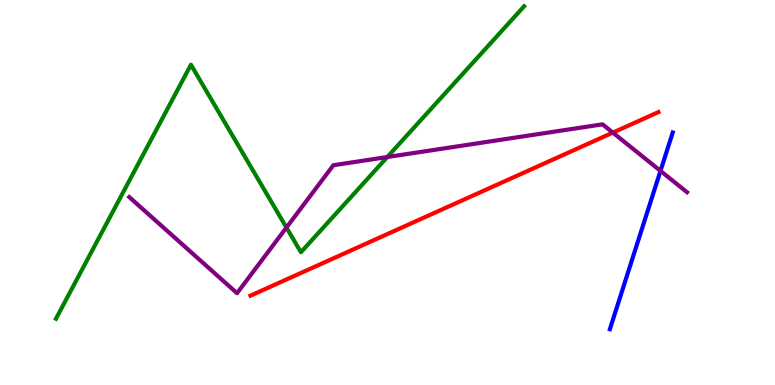[{'lines': ['blue', 'red'], 'intersections': []}, {'lines': ['green', 'red'], 'intersections': []}, {'lines': ['purple', 'red'], 'intersections': [{'x': 7.91, 'y': 6.56}]}, {'lines': ['blue', 'green'], 'intersections': []}, {'lines': ['blue', 'purple'], 'intersections': [{'x': 8.52, 'y': 5.56}]}, {'lines': ['green', 'purple'], 'intersections': [{'x': 3.7, 'y': 4.09}, {'x': 5.0, 'y': 5.92}]}]